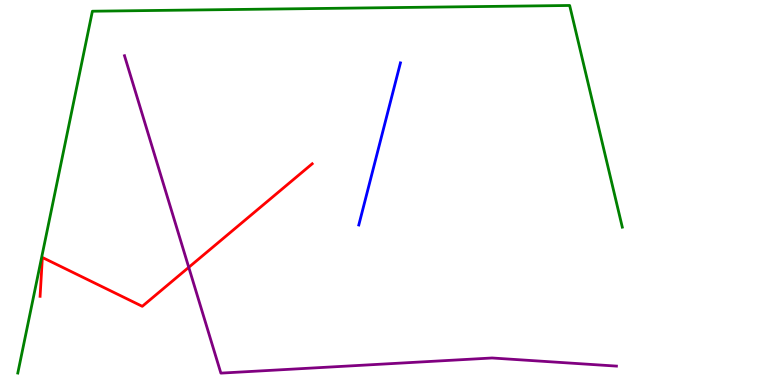[{'lines': ['blue', 'red'], 'intersections': []}, {'lines': ['green', 'red'], 'intersections': []}, {'lines': ['purple', 'red'], 'intersections': [{'x': 2.44, 'y': 3.06}]}, {'lines': ['blue', 'green'], 'intersections': []}, {'lines': ['blue', 'purple'], 'intersections': []}, {'lines': ['green', 'purple'], 'intersections': []}]